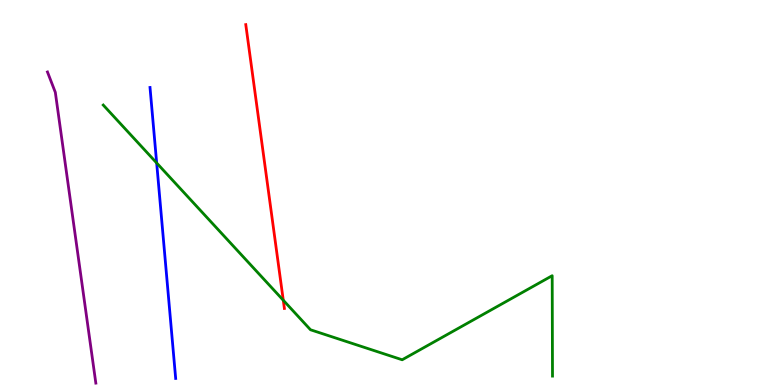[{'lines': ['blue', 'red'], 'intersections': []}, {'lines': ['green', 'red'], 'intersections': [{'x': 3.66, 'y': 2.2}]}, {'lines': ['purple', 'red'], 'intersections': []}, {'lines': ['blue', 'green'], 'intersections': [{'x': 2.02, 'y': 5.77}]}, {'lines': ['blue', 'purple'], 'intersections': []}, {'lines': ['green', 'purple'], 'intersections': []}]